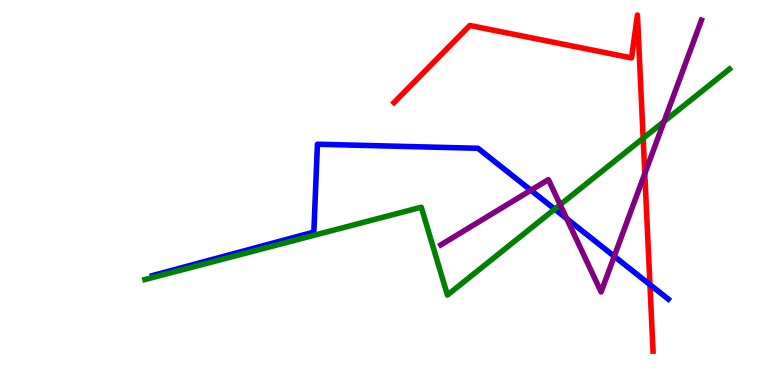[{'lines': ['blue', 'red'], 'intersections': [{'x': 8.39, 'y': 2.61}]}, {'lines': ['green', 'red'], 'intersections': [{'x': 8.3, 'y': 6.41}]}, {'lines': ['purple', 'red'], 'intersections': [{'x': 8.32, 'y': 5.49}]}, {'lines': ['blue', 'green'], 'intersections': [{'x': 7.16, 'y': 4.57}]}, {'lines': ['blue', 'purple'], 'intersections': [{'x': 6.85, 'y': 5.06}, {'x': 7.31, 'y': 4.32}, {'x': 7.93, 'y': 3.34}]}, {'lines': ['green', 'purple'], 'intersections': [{'x': 7.23, 'y': 4.68}, {'x': 8.57, 'y': 6.84}]}]